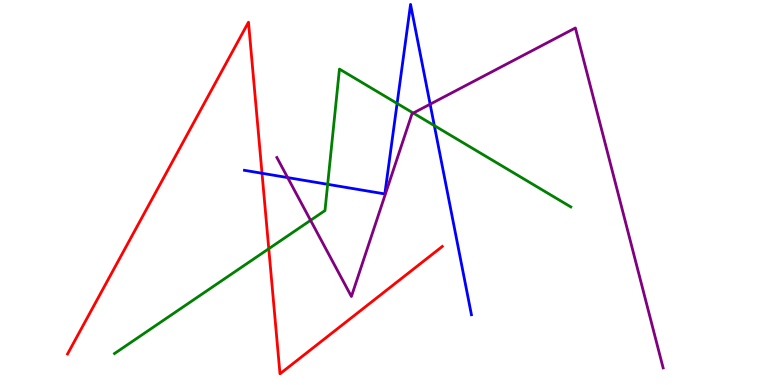[{'lines': ['blue', 'red'], 'intersections': [{'x': 3.38, 'y': 5.5}]}, {'lines': ['green', 'red'], 'intersections': [{'x': 3.47, 'y': 3.54}]}, {'lines': ['purple', 'red'], 'intersections': []}, {'lines': ['blue', 'green'], 'intersections': [{'x': 4.23, 'y': 5.21}, {'x': 5.12, 'y': 7.31}, {'x': 5.6, 'y': 6.74}]}, {'lines': ['blue', 'purple'], 'intersections': [{'x': 3.71, 'y': 5.39}, {'x': 5.55, 'y': 7.29}]}, {'lines': ['green', 'purple'], 'intersections': [{'x': 4.01, 'y': 4.28}, {'x': 5.33, 'y': 7.06}]}]